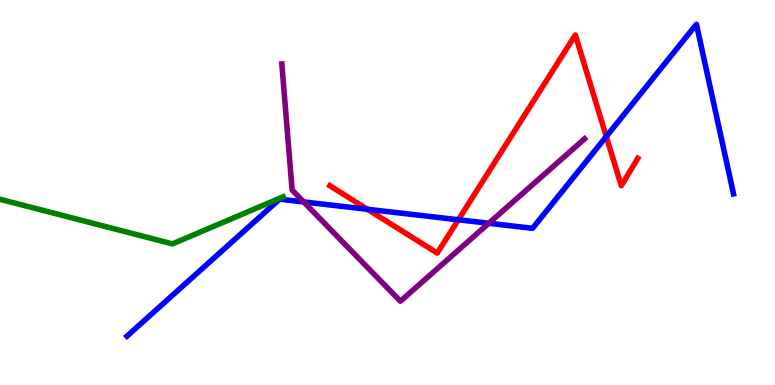[{'lines': ['blue', 'red'], 'intersections': [{'x': 4.74, 'y': 4.56}, {'x': 5.91, 'y': 4.29}, {'x': 7.82, 'y': 6.45}]}, {'lines': ['green', 'red'], 'intersections': []}, {'lines': ['purple', 'red'], 'intersections': []}, {'lines': ['blue', 'green'], 'intersections': []}, {'lines': ['blue', 'purple'], 'intersections': [{'x': 3.92, 'y': 4.75}, {'x': 6.31, 'y': 4.2}]}, {'lines': ['green', 'purple'], 'intersections': []}]